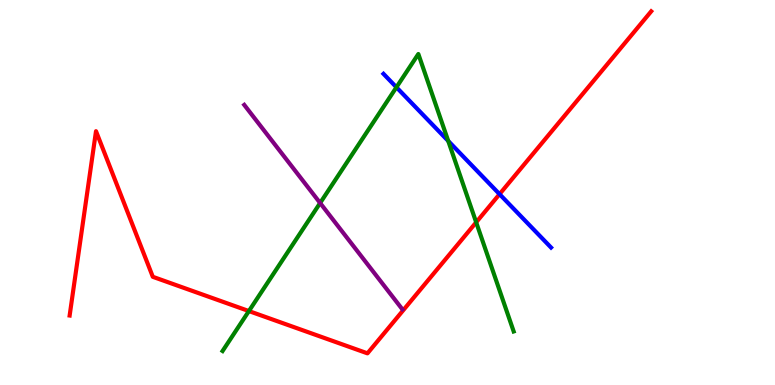[{'lines': ['blue', 'red'], 'intersections': [{'x': 6.45, 'y': 4.96}]}, {'lines': ['green', 'red'], 'intersections': [{'x': 3.21, 'y': 1.92}, {'x': 6.14, 'y': 4.23}]}, {'lines': ['purple', 'red'], 'intersections': []}, {'lines': ['blue', 'green'], 'intersections': [{'x': 5.12, 'y': 7.73}, {'x': 5.78, 'y': 6.34}]}, {'lines': ['blue', 'purple'], 'intersections': []}, {'lines': ['green', 'purple'], 'intersections': [{'x': 4.13, 'y': 4.73}]}]